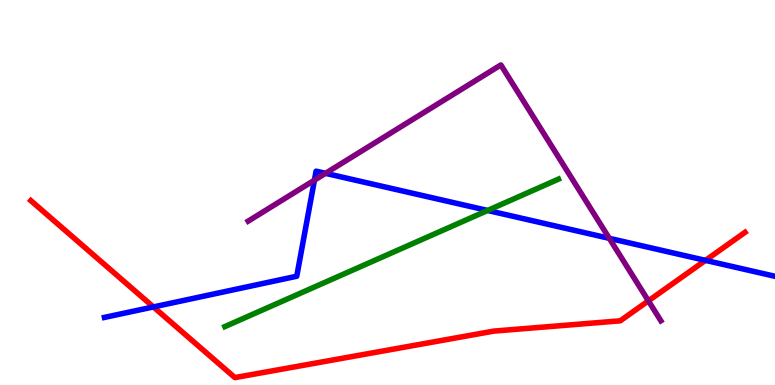[{'lines': ['blue', 'red'], 'intersections': [{'x': 1.98, 'y': 2.03}, {'x': 9.1, 'y': 3.24}]}, {'lines': ['green', 'red'], 'intersections': []}, {'lines': ['purple', 'red'], 'intersections': [{'x': 8.37, 'y': 2.19}]}, {'lines': ['blue', 'green'], 'intersections': [{'x': 6.29, 'y': 4.53}]}, {'lines': ['blue', 'purple'], 'intersections': [{'x': 4.06, 'y': 5.32}, {'x': 4.2, 'y': 5.5}, {'x': 7.86, 'y': 3.81}]}, {'lines': ['green', 'purple'], 'intersections': []}]